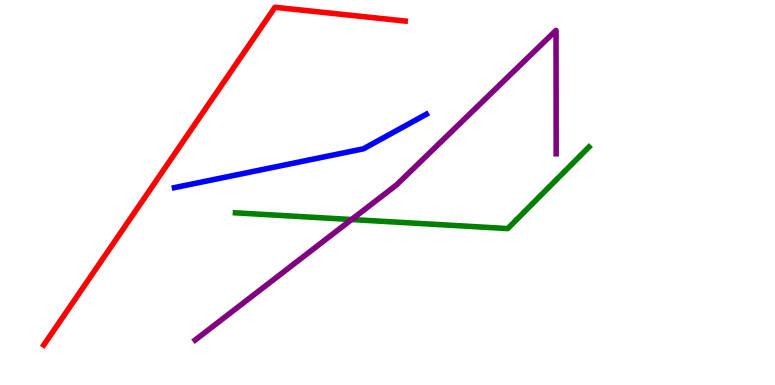[{'lines': ['blue', 'red'], 'intersections': []}, {'lines': ['green', 'red'], 'intersections': []}, {'lines': ['purple', 'red'], 'intersections': []}, {'lines': ['blue', 'green'], 'intersections': []}, {'lines': ['blue', 'purple'], 'intersections': []}, {'lines': ['green', 'purple'], 'intersections': [{'x': 4.54, 'y': 4.3}]}]